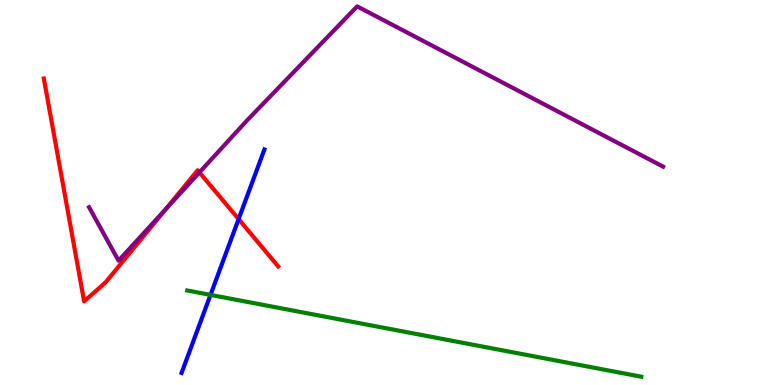[{'lines': ['blue', 'red'], 'intersections': [{'x': 3.08, 'y': 4.31}]}, {'lines': ['green', 'red'], 'intersections': []}, {'lines': ['purple', 'red'], 'intersections': [{'x': 2.14, 'y': 4.57}, {'x': 2.57, 'y': 5.52}]}, {'lines': ['blue', 'green'], 'intersections': [{'x': 2.72, 'y': 2.34}]}, {'lines': ['blue', 'purple'], 'intersections': []}, {'lines': ['green', 'purple'], 'intersections': []}]